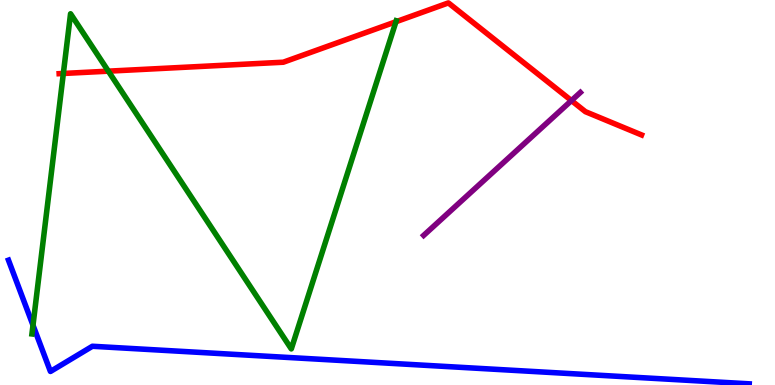[{'lines': ['blue', 'red'], 'intersections': []}, {'lines': ['green', 'red'], 'intersections': [{'x': 0.817, 'y': 8.09}, {'x': 1.4, 'y': 8.15}, {'x': 5.11, 'y': 9.44}]}, {'lines': ['purple', 'red'], 'intersections': [{'x': 7.37, 'y': 7.39}]}, {'lines': ['blue', 'green'], 'intersections': [{'x': 0.426, 'y': 1.55}]}, {'lines': ['blue', 'purple'], 'intersections': []}, {'lines': ['green', 'purple'], 'intersections': []}]